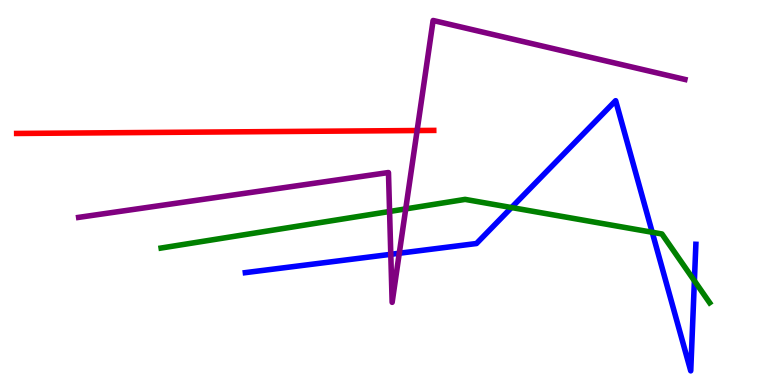[{'lines': ['blue', 'red'], 'intersections': []}, {'lines': ['green', 'red'], 'intersections': []}, {'lines': ['purple', 'red'], 'intersections': [{'x': 5.38, 'y': 6.61}]}, {'lines': ['blue', 'green'], 'intersections': [{'x': 6.6, 'y': 4.61}, {'x': 8.42, 'y': 3.97}, {'x': 8.96, 'y': 2.71}]}, {'lines': ['blue', 'purple'], 'intersections': [{'x': 5.04, 'y': 3.39}, {'x': 5.15, 'y': 3.42}]}, {'lines': ['green', 'purple'], 'intersections': [{'x': 5.03, 'y': 4.51}, {'x': 5.24, 'y': 4.57}]}]